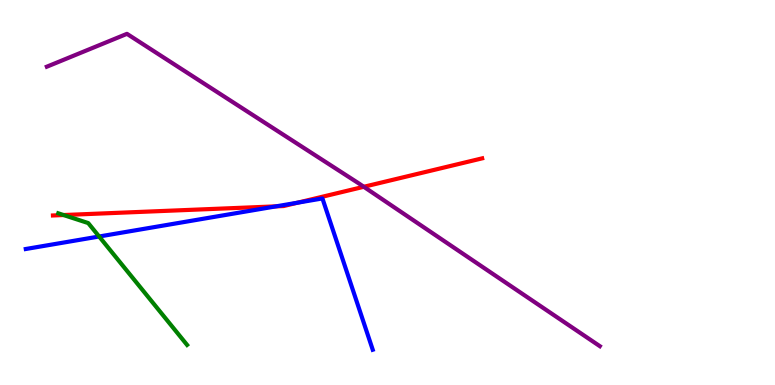[{'lines': ['blue', 'red'], 'intersections': [{'x': 3.56, 'y': 4.64}, {'x': 3.84, 'y': 4.74}]}, {'lines': ['green', 'red'], 'intersections': [{'x': 0.82, 'y': 4.41}]}, {'lines': ['purple', 'red'], 'intersections': [{'x': 4.69, 'y': 5.15}]}, {'lines': ['blue', 'green'], 'intersections': [{'x': 1.28, 'y': 3.86}]}, {'lines': ['blue', 'purple'], 'intersections': []}, {'lines': ['green', 'purple'], 'intersections': []}]